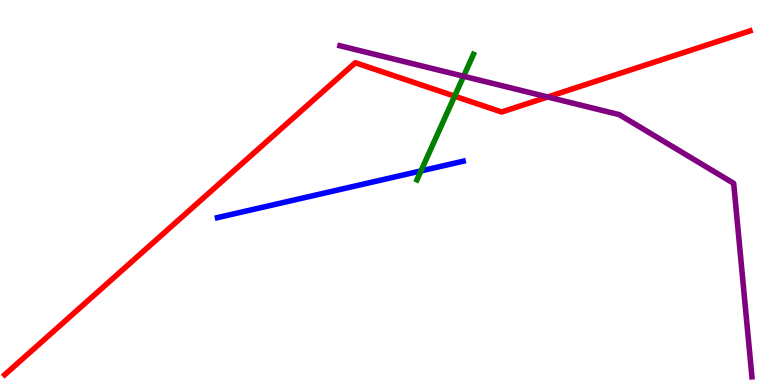[{'lines': ['blue', 'red'], 'intersections': []}, {'lines': ['green', 'red'], 'intersections': [{'x': 5.87, 'y': 7.5}]}, {'lines': ['purple', 'red'], 'intersections': [{'x': 7.07, 'y': 7.48}]}, {'lines': ['blue', 'green'], 'intersections': [{'x': 5.43, 'y': 5.56}]}, {'lines': ['blue', 'purple'], 'intersections': []}, {'lines': ['green', 'purple'], 'intersections': [{'x': 5.98, 'y': 8.02}]}]